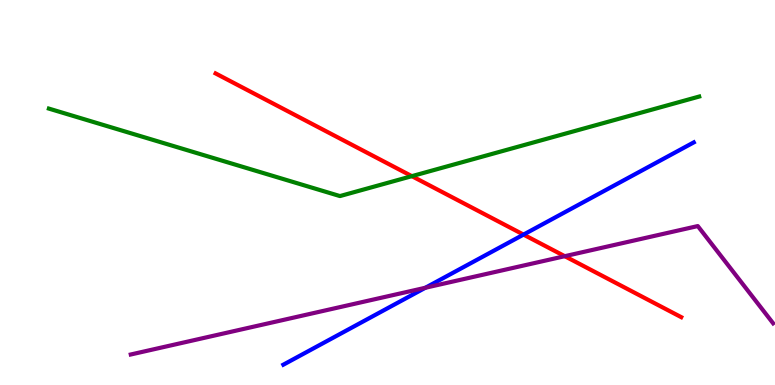[{'lines': ['blue', 'red'], 'intersections': [{'x': 6.76, 'y': 3.91}]}, {'lines': ['green', 'red'], 'intersections': [{'x': 5.31, 'y': 5.42}]}, {'lines': ['purple', 'red'], 'intersections': [{'x': 7.29, 'y': 3.35}]}, {'lines': ['blue', 'green'], 'intersections': []}, {'lines': ['blue', 'purple'], 'intersections': [{'x': 5.49, 'y': 2.53}]}, {'lines': ['green', 'purple'], 'intersections': []}]